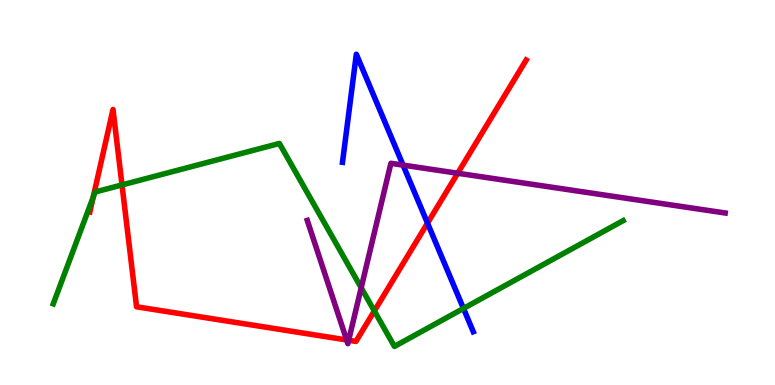[{'lines': ['blue', 'red'], 'intersections': [{'x': 5.52, 'y': 4.2}]}, {'lines': ['green', 'red'], 'intersections': [{'x': 1.2, 'y': 4.88}, {'x': 1.57, 'y': 5.2}, {'x': 4.83, 'y': 1.92}]}, {'lines': ['purple', 'red'], 'intersections': [{'x': 4.47, 'y': 1.17}, {'x': 4.5, 'y': 1.16}, {'x': 5.91, 'y': 5.5}]}, {'lines': ['blue', 'green'], 'intersections': [{'x': 5.98, 'y': 1.99}]}, {'lines': ['blue', 'purple'], 'intersections': [{'x': 5.2, 'y': 5.71}]}, {'lines': ['green', 'purple'], 'intersections': [{'x': 4.66, 'y': 2.53}]}]